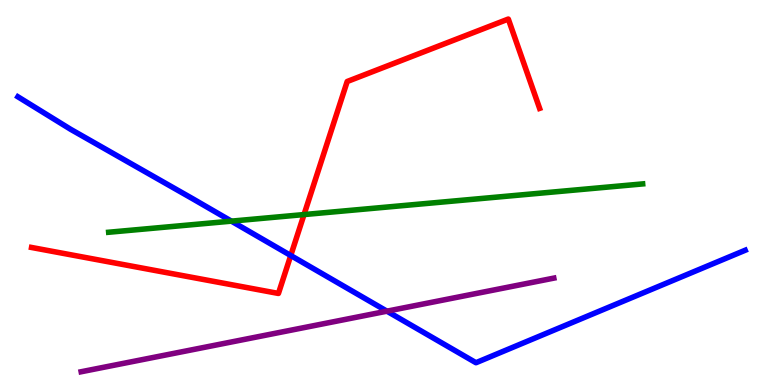[{'lines': ['blue', 'red'], 'intersections': [{'x': 3.75, 'y': 3.36}]}, {'lines': ['green', 'red'], 'intersections': [{'x': 3.92, 'y': 4.43}]}, {'lines': ['purple', 'red'], 'intersections': []}, {'lines': ['blue', 'green'], 'intersections': [{'x': 2.99, 'y': 4.26}]}, {'lines': ['blue', 'purple'], 'intersections': [{'x': 4.99, 'y': 1.92}]}, {'lines': ['green', 'purple'], 'intersections': []}]